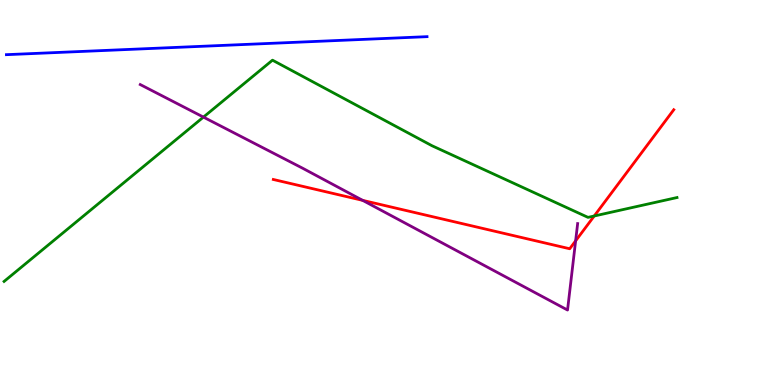[{'lines': ['blue', 'red'], 'intersections': []}, {'lines': ['green', 'red'], 'intersections': [{'x': 7.67, 'y': 4.39}]}, {'lines': ['purple', 'red'], 'intersections': [{'x': 4.68, 'y': 4.8}, {'x': 7.43, 'y': 3.74}]}, {'lines': ['blue', 'green'], 'intersections': []}, {'lines': ['blue', 'purple'], 'intersections': []}, {'lines': ['green', 'purple'], 'intersections': [{'x': 2.62, 'y': 6.96}]}]